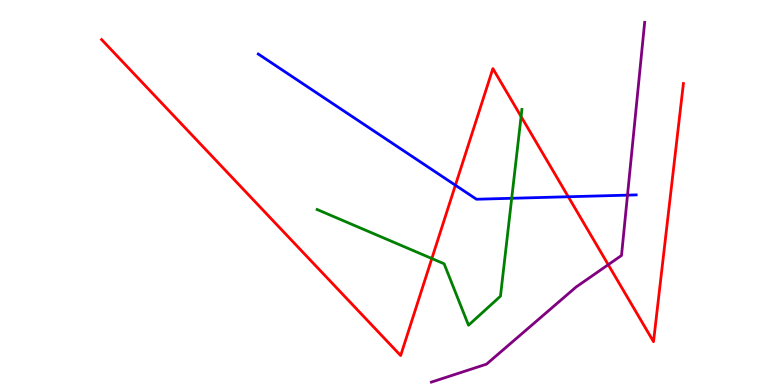[{'lines': ['blue', 'red'], 'intersections': [{'x': 5.88, 'y': 5.19}, {'x': 7.33, 'y': 4.89}]}, {'lines': ['green', 'red'], 'intersections': [{'x': 5.57, 'y': 3.29}, {'x': 6.72, 'y': 6.97}]}, {'lines': ['purple', 'red'], 'intersections': [{'x': 7.85, 'y': 3.13}]}, {'lines': ['blue', 'green'], 'intersections': [{'x': 6.6, 'y': 4.85}]}, {'lines': ['blue', 'purple'], 'intersections': [{'x': 8.1, 'y': 4.93}]}, {'lines': ['green', 'purple'], 'intersections': []}]